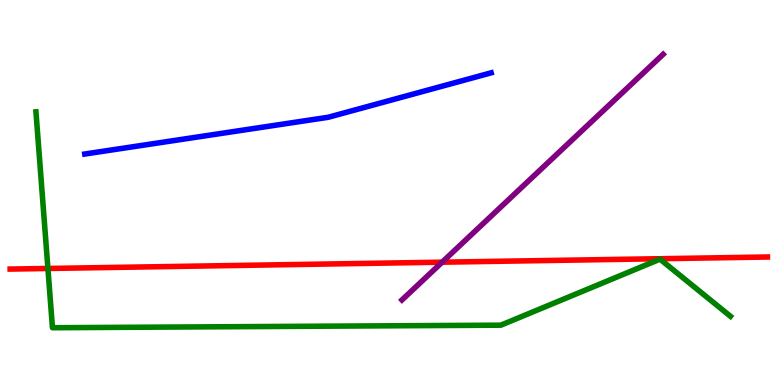[{'lines': ['blue', 'red'], 'intersections': []}, {'lines': ['green', 'red'], 'intersections': [{'x': 0.618, 'y': 3.03}]}, {'lines': ['purple', 'red'], 'intersections': [{'x': 5.7, 'y': 3.19}]}, {'lines': ['blue', 'green'], 'intersections': []}, {'lines': ['blue', 'purple'], 'intersections': []}, {'lines': ['green', 'purple'], 'intersections': []}]